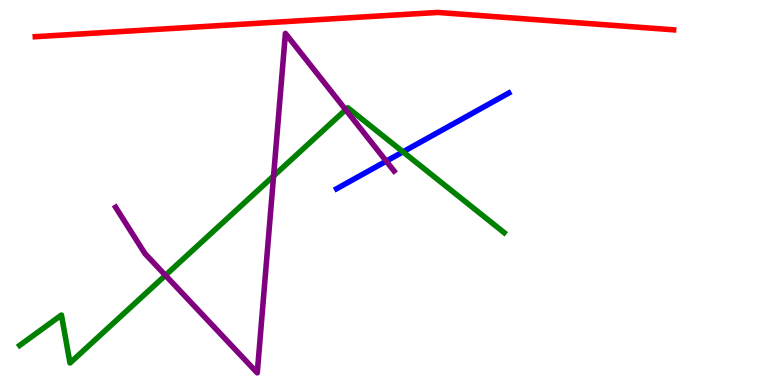[{'lines': ['blue', 'red'], 'intersections': []}, {'lines': ['green', 'red'], 'intersections': []}, {'lines': ['purple', 'red'], 'intersections': []}, {'lines': ['blue', 'green'], 'intersections': [{'x': 5.2, 'y': 6.06}]}, {'lines': ['blue', 'purple'], 'intersections': [{'x': 4.98, 'y': 5.81}]}, {'lines': ['green', 'purple'], 'intersections': [{'x': 2.13, 'y': 2.85}, {'x': 3.53, 'y': 5.43}, {'x': 4.46, 'y': 7.15}]}]